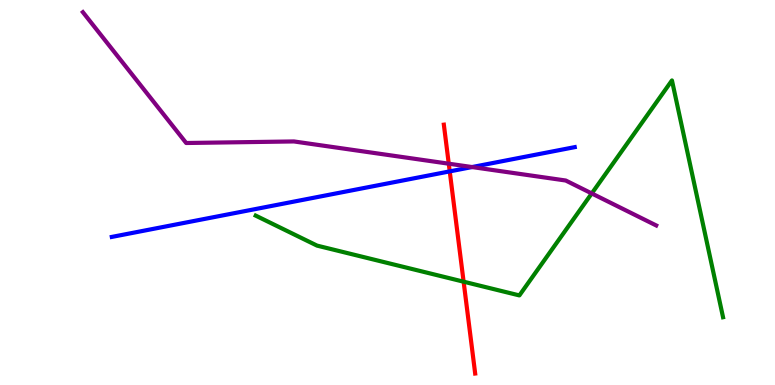[{'lines': ['blue', 'red'], 'intersections': [{'x': 5.8, 'y': 5.55}]}, {'lines': ['green', 'red'], 'intersections': [{'x': 5.98, 'y': 2.68}]}, {'lines': ['purple', 'red'], 'intersections': [{'x': 5.79, 'y': 5.75}]}, {'lines': ['blue', 'green'], 'intersections': []}, {'lines': ['blue', 'purple'], 'intersections': [{'x': 6.09, 'y': 5.66}]}, {'lines': ['green', 'purple'], 'intersections': [{'x': 7.64, 'y': 4.98}]}]